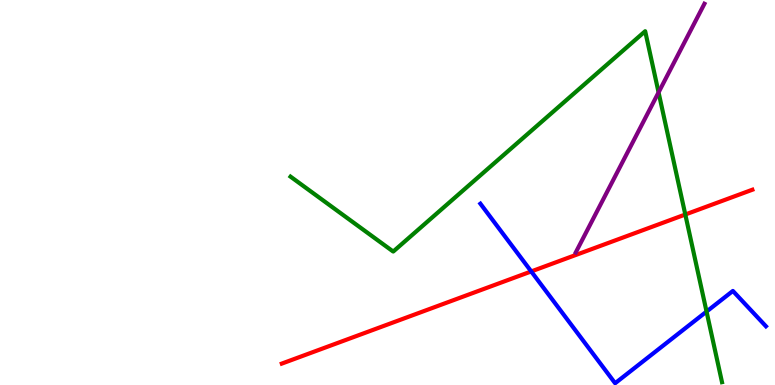[{'lines': ['blue', 'red'], 'intersections': [{'x': 6.85, 'y': 2.95}]}, {'lines': ['green', 'red'], 'intersections': [{'x': 8.84, 'y': 4.43}]}, {'lines': ['purple', 'red'], 'intersections': []}, {'lines': ['blue', 'green'], 'intersections': [{'x': 9.12, 'y': 1.91}]}, {'lines': ['blue', 'purple'], 'intersections': []}, {'lines': ['green', 'purple'], 'intersections': [{'x': 8.5, 'y': 7.6}]}]